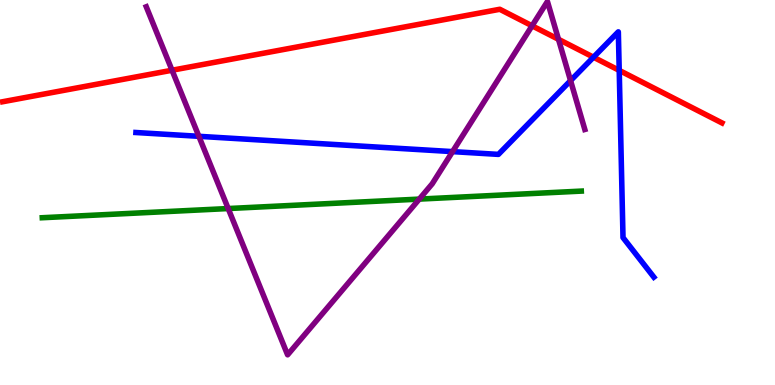[{'lines': ['blue', 'red'], 'intersections': [{'x': 7.66, 'y': 8.51}, {'x': 7.99, 'y': 8.17}]}, {'lines': ['green', 'red'], 'intersections': []}, {'lines': ['purple', 'red'], 'intersections': [{'x': 2.22, 'y': 8.18}, {'x': 6.87, 'y': 9.33}, {'x': 7.21, 'y': 8.98}]}, {'lines': ['blue', 'green'], 'intersections': []}, {'lines': ['blue', 'purple'], 'intersections': [{'x': 2.57, 'y': 6.46}, {'x': 5.84, 'y': 6.06}, {'x': 7.36, 'y': 7.91}]}, {'lines': ['green', 'purple'], 'intersections': [{'x': 2.94, 'y': 4.58}, {'x': 5.41, 'y': 4.83}]}]